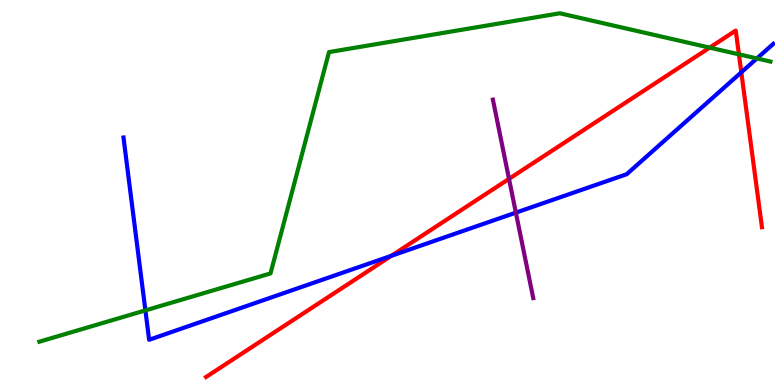[{'lines': ['blue', 'red'], 'intersections': [{'x': 5.05, 'y': 3.36}, {'x': 9.57, 'y': 8.12}]}, {'lines': ['green', 'red'], 'intersections': [{'x': 9.16, 'y': 8.76}, {'x': 9.53, 'y': 8.59}]}, {'lines': ['purple', 'red'], 'intersections': [{'x': 6.57, 'y': 5.35}]}, {'lines': ['blue', 'green'], 'intersections': [{'x': 1.88, 'y': 1.94}, {'x': 9.77, 'y': 8.48}]}, {'lines': ['blue', 'purple'], 'intersections': [{'x': 6.66, 'y': 4.48}]}, {'lines': ['green', 'purple'], 'intersections': []}]